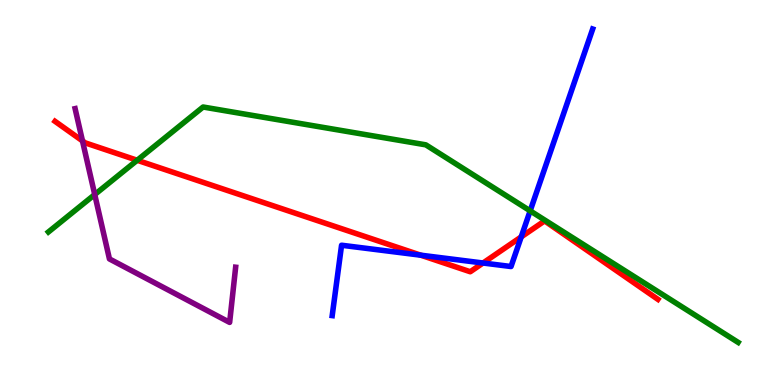[{'lines': ['blue', 'red'], 'intersections': [{'x': 5.43, 'y': 3.37}, {'x': 6.23, 'y': 3.17}, {'x': 6.73, 'y': 3.85}]}, {'lines': ['green', 'red'], 'intersections': [{'x': 1.77, 'y': 5.84}]}, {'lines': ['purple', 'red'], 'intersections': [{'x': 1.06, 'y': 6.34}]}, {'lines': ['blue', 'green'], 'intersections': [{'x': 6.84, 'y': 4.52}]}, {'lines': ['blue', 'purple'], 'intersections': []}, {'lines': ['green', 'purple'], 'intersections': [{'x': 1.22, 'y': 4.95}]}]